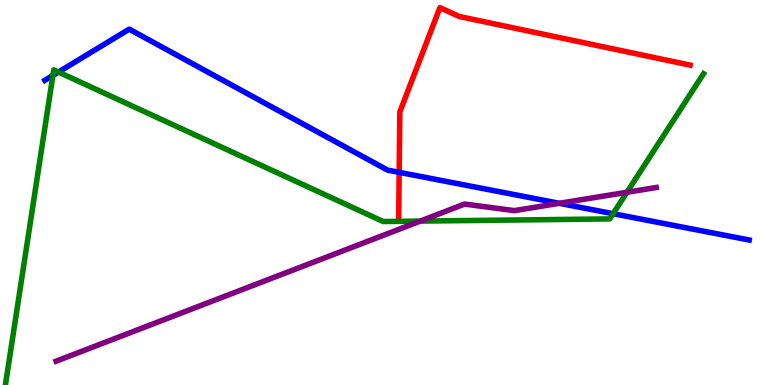[{'lines': ['blue', 'red'], 'intersections': [{'x': 5.15, 'y': 5.52}]}, {'lines': ['green', 'red'], 'intersections': []}, {'lines': ['purple', 'red'], 'intersections': []}, {'lines': ['blue', 'green'], 'intersections': [{'x': 0.683, 'y': 8.04}, {'x': 0.755, 'y': 8.13}, {'x': 7.91, 'y': 4.45}]}, {'lines': ['blue', 'purple'], 'intersections': [{'x': 7.22, 'y': 4.72}]}, {'lines': ['green', 'purple'], 'intersections': [{'x': 5.42, 'y': 4.26}, {'x': 8.09, 'y': 5.01}]}]